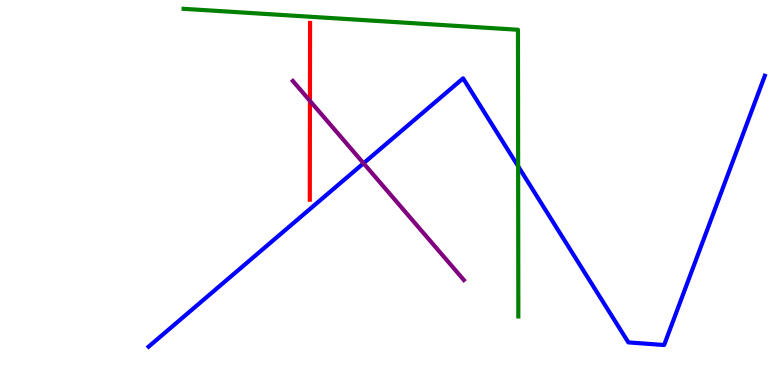[{'lines': ['blue', 'red'], 'intersections': []}, {'lines': ['green', 'red'], 'intersections': []}, {'lines': ['purple', 'red'], 'intersections': [{'x': 4.0, 'y': 7.38}]}, {'lines': ['blue', 'green'], 'intersections': [{'x': 6.69, 'y': 5.68}]}, {'lines': ['blue', 'purple'], 'intersections': [{'x': 4.69, 'y': 5.76}]}, {'lines': ['green', 'purple'], 'intersections': []}]